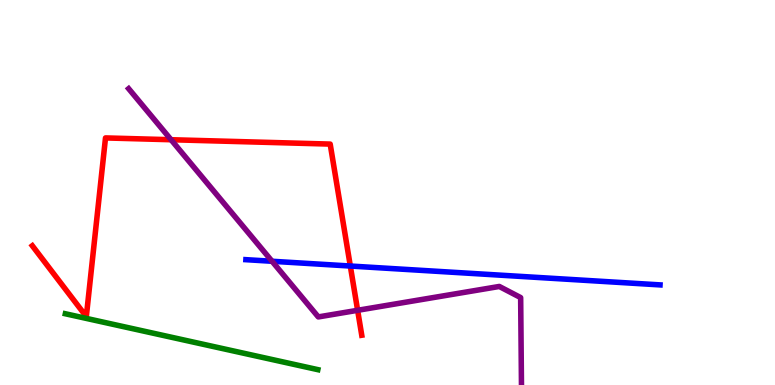[{'lines': ['blue', 'red'], 'intersections': [{'x': 4.52, 'y': 3.09}]}, {'lines': ['green', 'red'], 'intersections': []}, {'lines': ['purple', 'red'], 'intersections': [{'x': 2.21, 'y': 6.37}, {'x': 4.61, 'y': 1.94}]}, {'lines': ['blue', 'green'], 'intersections': []}, {'lines': ['blue', 'purple'], 'intersections': [{'x': 3.51, 'y': 3.21}]}, {'lines': ['green', 'purple'], 'intersections': []}]